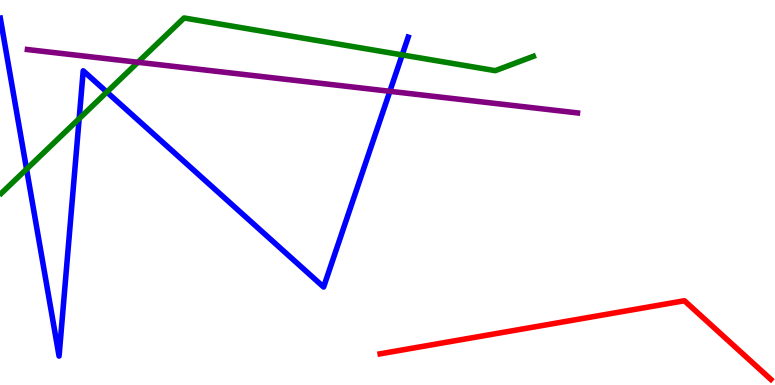[{'lines': ['blue', 'red'], 'intersections': []}, {'lines': ['green', 'red'], 'intersections': []}, {'lines': ['purple', 'red'], 'intersections': []}, {'lines': ['blue', 'green'], 'intersections': [{'x': 0.343, 'y': 5.61}, {'x': 1.02, 'y': 6.92}, {'x': 1.38, 'y': 7.61}, {'x': 5.19, 'y': 8.57}]}, {'lines': ['blue', 'purple'], 'intersections': [{'x': 5.03, 'y': 7.63}]}, {'lines': ['green', 'purple'], 'intersections': [{'x': 1.78, 'y': 8.38}]}]